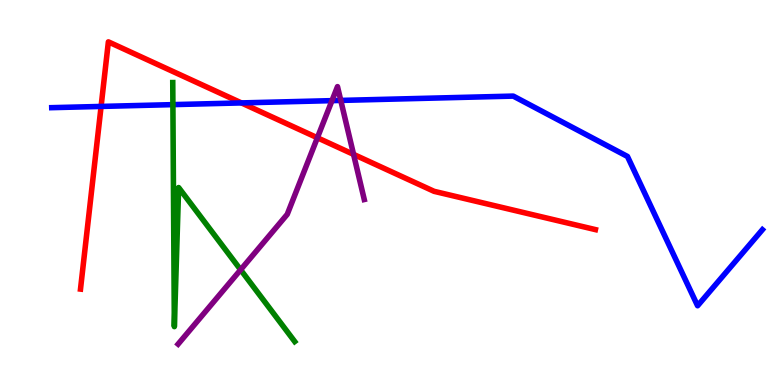[{'lines': ['blue', 'red'], 'intersections': [{'x': 1.3, 'y': 7.24}, {'x': 3.12, 'y': 7.33}]}, {'lines': ['green', 'red'], 'intersections': []}, {'lines': ['purple', 'red'], 'intersections': [{'x': 4.1, 'y': 6.42}, {'x': 4.56, 'y': 5.99}]}, {'lines': ['blue', 'green'], 'intersections': [{'x': 2.23, 'y': 7.28}]}, {'lines': ['blue', 'purple'], 'intersections': [{'x': 4.28, 'y': 7.39}, {'x': 4.4, 'y': 7.39}]}, {'lines': ['green', 'purple'], 'intersections': [{'x': 3.1, 'y': 2.99}]}]